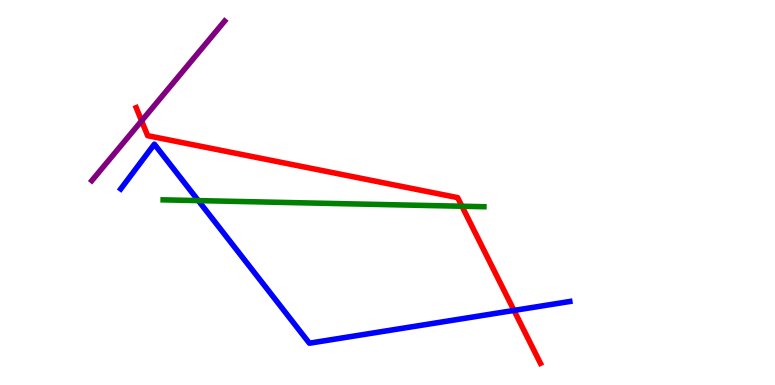[{'lines': ['blue', 'red'], 'intersections': [{'x': 6.63, 'y': 1.94}]}, {'lines': ['green', 'red'], 'intersections': [{'x': 5.96, 'y': 4.64}]}, {'lines': ['purple', 'red'], 'intersections': [{'x': 1.83, 'y': 6.86}]}, {'lines': ['blue', 'green'], 'intersections': [{'x': 2.56, 'y': 4.79}]}, {'lines': ['blue', 'purple'], 'intersections': []}, {'lines': ['green', 'purple'], 'intersections': []}]